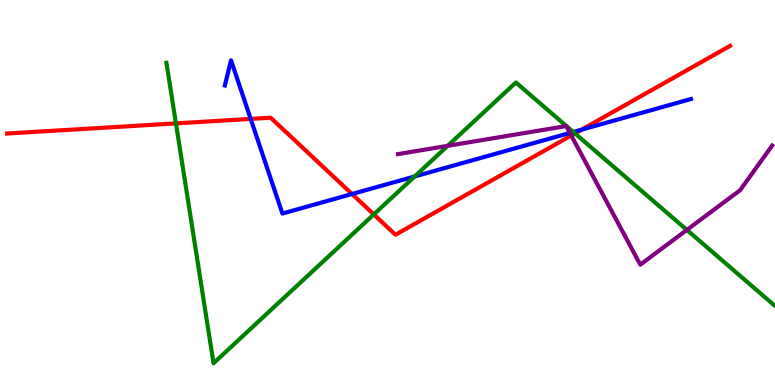[{'lines': ['blue', 'red'], 'intersections': [{'x': 3.23, 'y': 6.91}, {'x': 4.54, 'y': 4.96}, {'x': 7.5, 'y': 6.63}]}, {'lines': ['green', 'red'], 'intersections': [{'x': 2.27, 'y': 6.8}, {'x': 4.82, 'y': 4.43}, {'x': 7.42, 'y': 6.53}]}, {'lines': ['purple', 'red'], 'intersections': [{'x': 7.37, 'y': 6.48}]}, {'lines': ['blue', 'green'], 'intersections': [{'x': 5.35, 'y': 5.42}, {'x': 7.4, 'y': 6.57}]}, {'lines': ['blue', 'purple'], 'intersections': [{'x': 7.35, 'y': 6.55}]}, {'lines': ['green', 'purple'], 'intersections': [{'x': 5.78, 'y': 6.21}, {'x': 8.86, 'y': 4.03}]}]